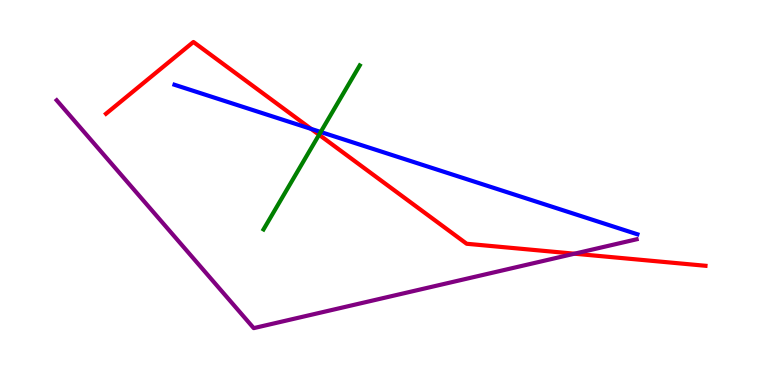[{'lines': ['blue', 'red'], 'intersections': [{'x': 4.01, 'y': 6.65}]}, {'lines': ['green', 'red'], 'intersections': [{'x': 4.12, 'y': 6.5}]}, {'lines': ['purple', 'red'], 'intersections': [{'x': 7.41, 'y': 3.41}]}, {'lines': ['blue', 'green'], 'intersections': [{'x': 4.14, 'y': 6.57}]}, {'lines': ['blue', 'purple'], 'intersections': []}, {'lines': ['green', 'purple'], 'intersections': []}]